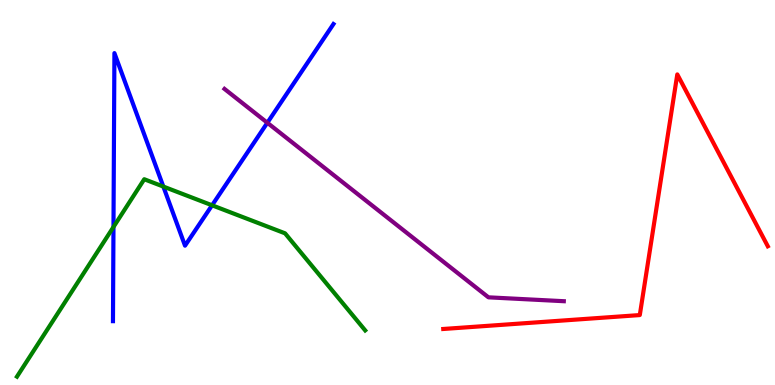[{'lines': ['blue', 'red'], 'intersections': []}, {'lines': ['green', 'red'], 'intersections': []}, {'lines': ['purple', 'red'], 'intersections': []}, {'lines': ['blue', 'green'], 'intersections': [{'x': 1.46, 'y': 4.1}, {'x': 2.11, 'y': 5.15}, {'x': 2.74, 'y': 4.67}]}, {'lines': ['blue', 'purple'], 'intersections': [{'x': 3.45, 'y': 6.81}]}, {'lines': ['green', 'purple'], 'intersections': []}]